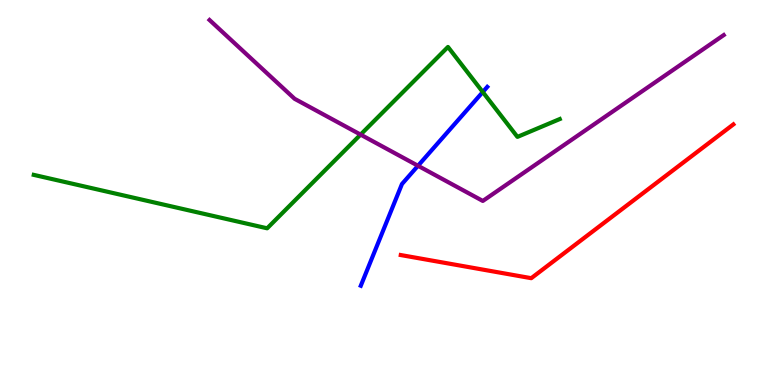[{'lines': ['blue', 'red'], 'intersections': []}, {'lines': ['green', 'red'], 'intersections': []}, {'lines': ['purple', 'red'], 'intersections': []}, {'lines': ['blue', 'green'], 'intersections': [{'x': 6.23, 'y': 7.61}]}, {'lines': ['blue', 'purple'], 'intersections': [{'x': 5.39, 'y': 5.69}]}, {'lines': ['green', 'purple'], 'intersections': [{'x': 4.65, 'y': 6.5}]}]